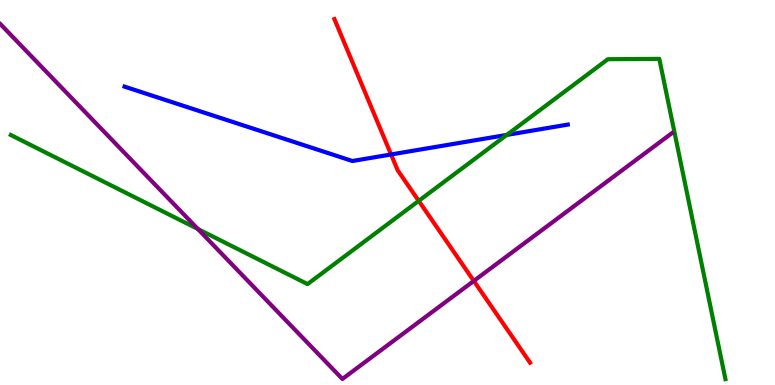[{'lines': ['blue', 'red'], 'intersections': [{'x': 5.05, 'y': 5.99}]}, {'lines': ['green', 'red'], 'intersections': [{'x': 5.4, 'y': 4.78}]}, {'lines': ['purple', 'red'], 'intersections': [{'x': 6.11, 'y': 2.7}]}, {'lines': ['blue', 'green'], 'intersections': [{'x': 6.54, 'y': 6.5}]}, {'lines': ['blue', 'purple'], 'intersections': []}, {'lines': ['green', 'purple'], 'intersections': [{'x': 2.55, 'y': 4.05}]}]